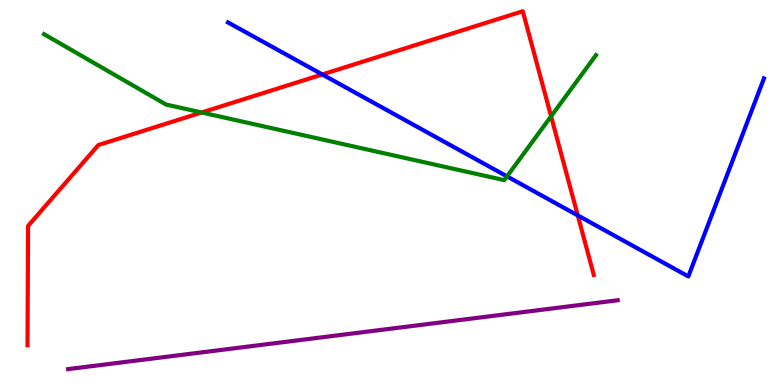[{'lines': ['blue', 'red'], 'intersections': [{'x': 4.16, 'y': 8.07}, {'x': 7.46, 'y': 4.4}]}, {'lines': ['green', 'red'], 'intersections': [{'x': 2.6, 'y': 7.08}, {'x': 7.11, 'y': 6.98}]}, {'lines': ['purple', 'red'], 'intersections': []}, {'lines': ['blue', 'green'], 'intersections': [{'x': 6.54, 'y': 5.42}]}, {'lines': ['blue', 'purple'], 'intersections': []}, {'lines': ['green', 'purple'], 'intersections': []}]